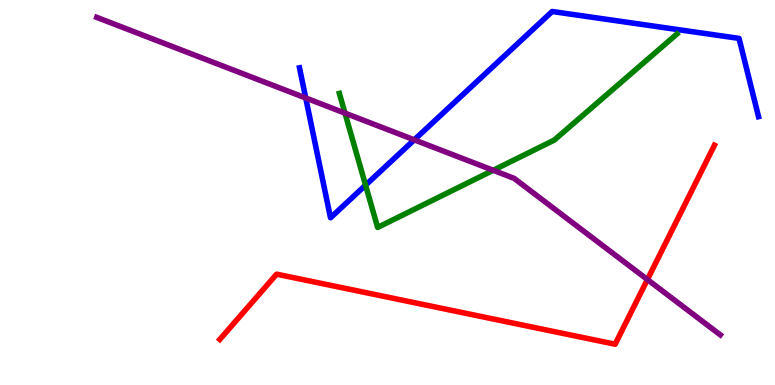[{'lines': ['blue', 'red'], 'intersections': []}, {'lines': ['green', 'red'], 'intersections': []}, {'lines': ['purple', 'red'], 'intersections': [{'x': 8.35, 'y': 2.74}]}, {'lines': ['blue', 'green'], 'intersections': [{'x': 4.72, 'y': 5.19}]}, {'lines': ['blue', 'purple'], 'intersections': [{'x': 3.94, 'y': 7.46}, {'x': 5.35, 'y': 6.37}]}, {'lines': ['green', 'purple'], 'intersections': [{'x': 4.45, 'y': 7.06}, {'x': 6.36, 'y': 5.58}]}]